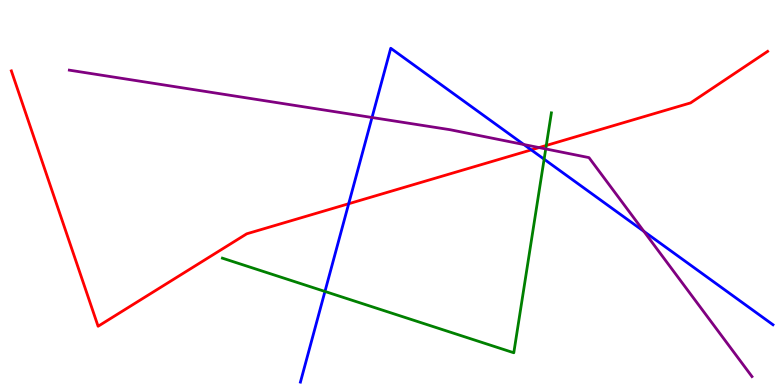[{'lines': ['blue', 'red'], 'intersections': [{'x': 4.5, 'y': 4.71}, {'x': 6.85, 'y': 6.11}]}, {'lines': ['green', 'red'], 'intersections': [{'x': 7.05, 'y': 6.22}]}, {'lines': ['purple', 'red'], 'intersections': [{'x': 6.96, 'y': 6.17}]}, {'lines': ['blue', 'green'], 'intersections': [{'x': 4.19, 'y': 2.43}, {'x': 7.02, 'y': 5.86}]}, {'lines': ['blue', 'purple'], 'intersections': [{'x': 4.8, 'y': 6.95}, {'x': 6.76, 'y': 6.25}, {'x': 8.31, 'y': 3.99}]}, {'lines': ['green', 'purple'], 'intersections': [{'x': 7.04, 'y': 6.13}]}]